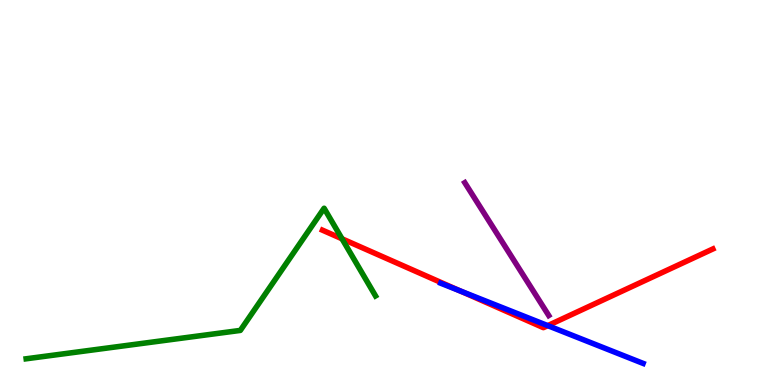[{'lines': ['blue', 'red'], 'intersections': [{'x': 5.94, 'y': 2.44}, {'x': 7.07, 'y': 1.54}]}, {'lines': ['green', 'red'], 'intersections': [{'x': 4.41, 'y': 3.8}]}, {'lines': ['purple', 'red'], 'intersections': []}, {'lines': ['blue', 'green'], 'intersections': []}, {'lines': ['blue', 'purple'], 'intersections': []}, {'lines': ['green', 'purple'], 'intersections': []}]